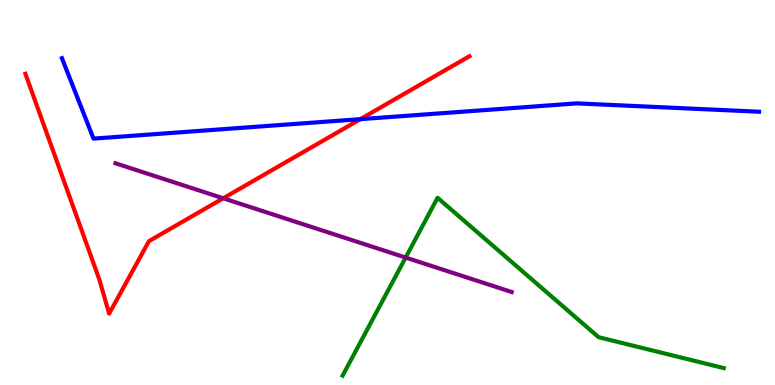[{'lines': ['blue', 'red'], 'intersections': [{'x': 4.65, 'y': 6.9}]}, {'lines': ['green', 'red'], 'intersections': []}, {'lines': ['purple', 'red'], 'intersections': [{'x': 2.88, 'y': 4.85}]}, {'lines': ['blue', 'green'], 'intersections': []}, {'lines': ['blue', 'purple'], 'intersections': []}, {'lines': ['green', 'purple'], 'intersections': [{'x': 5.23, 'y': 3.31}]}]